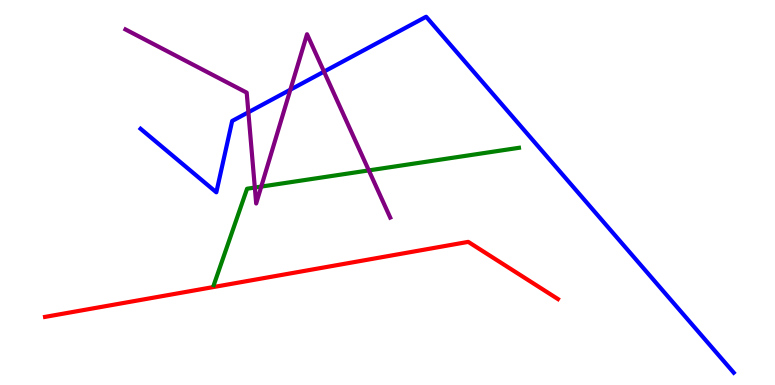[{'lines': ['blue', 'red'], 'intersections': []}, {'lines': ['green', 'red'], 'intersections': []}, {'lines': ['purple', 'red'], 'intersections': []}, {'lines': ['blue', 'green'], 'intersections': []}, {'lines': ['blue', 'purple'], 'intersections': [{'x': 3.2, 'y': 7.08}, {'x': 3.75, 'y': 7.67}, {'x': 4.18, 'y': 8.14}]}, {'lines': ['green', 'purple'], 'intersections': [{'x': 3.29, 'y': 5.13}, {'x': 3.37, 'y': 5.15}, {'x': 4.76, 'y': 5.57}]}]